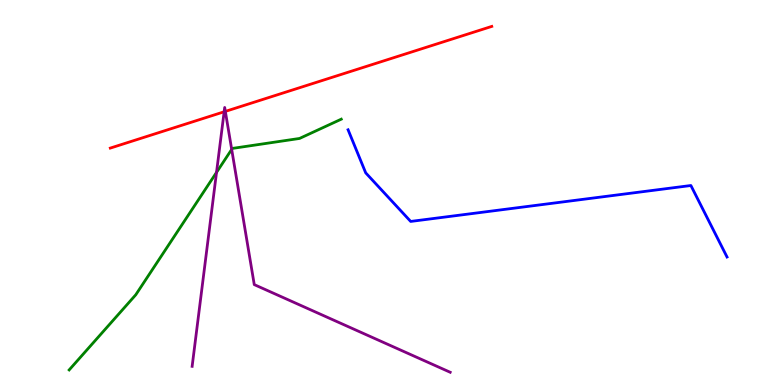[{'lines': ['blue', 'red'], 'intersections': []}, {'lines': ['green', 'red'], 'intersections': []}, {'lines': ['purple', 'red'], 'intersections': [{'x': 2.89, 'y': 7.1}, {'x': 2.91, 'y': 7.11}]}, {'lines': ['blue', 'green'], 'intersections': []}, {'lines': ['blue', 'purple'], 'intersections': []}, {'lines': ['green', 'purple'], 'intersections': [{'x': 2.79, 'y': 5.52}, {'x': 2.99, 'y': 6.12}]}]